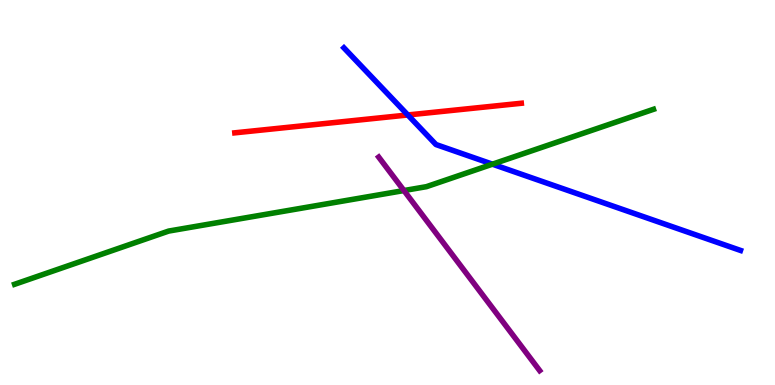[{'lines': ['blue', 'red'], 'intersections': [{'x': 5.26, 'y': 7.01}]}, {'lines': ['green', 'red'], 'intersections': []}, {'lines': ['purple', 'red'], 'intersections': []}, {'lines': ['blue', 'green'], 'intersections': [{'x': 6.35, 'y': 5.74}]}, {'lines': ['blue', 'purple'], 'intersections': []}, {'lines': ['green', 'purple'], 'intersections': [{'x': 5.21, 'y': 5.05}]}]